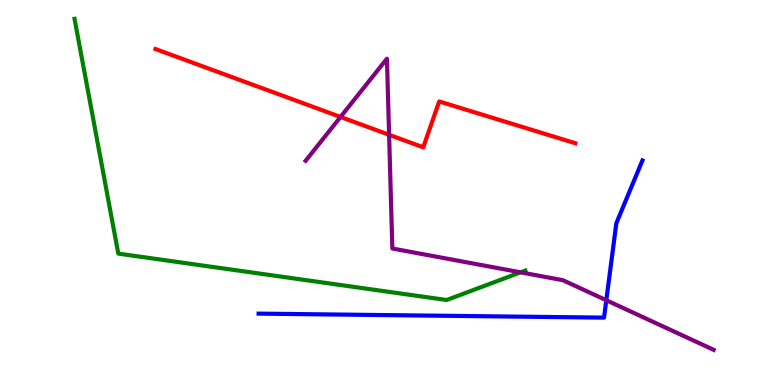[{'lines': ['blue', 'red'], 'intersections': []}, {'lines': ['green', 'red'], 'intersections': []}, {'lines': ['purple', 'red'], 'intersections': [{'x': 4.39, 'y': 6.96}, {'x': 5.02, 'y': 6.5}]}, {'lines': ['blue', 'green'], 'intersections': []}, {'lines': ['blue', 'purple'], 'intersections': [{'x': 7.82, 'y': 2.2}]}, {'lines': ['green', 'purple'], 'intersections': [{'x': 6.72, 'y': 2.93}]}]